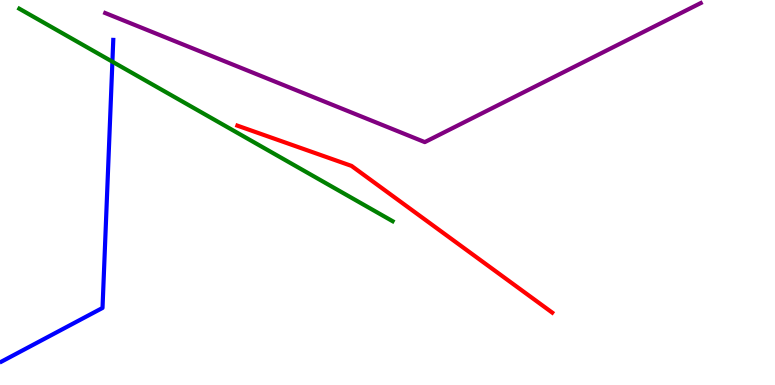[{'lines': ['blue', 'red'], 'intersections': []}, {'lines': ['green', 'red'], 'intersections': []}, {'lines': ['purple', 'red'], 'intersections': []}, {'lines': ['blue', 'green'], 'intersections': [{'x': 1.45, 'y': 8.4}]}, {'lines': ['blue', 'purple'], 'intersections': []}, {'lines': ['green', 'purple'], 'intersections': []}]